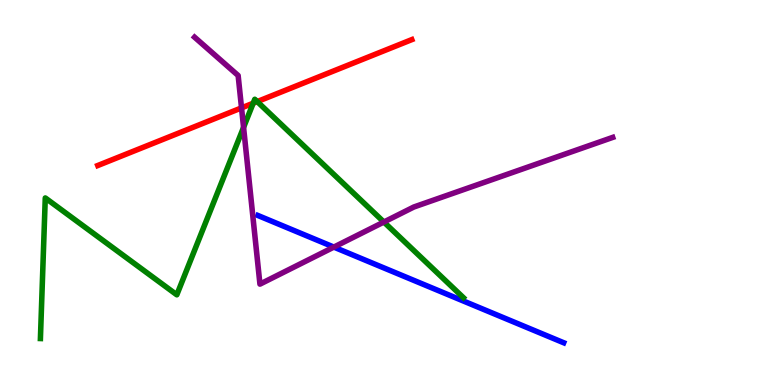[{'lines': ['blue', 'red'], 'intersections': []}, {'lines': ['green', 'red'], 'intersections': [{'x': 3.27, 'y': 7.32}, {'x': 3.32, 'y': 7.36}]}, {'lines': ['purple', 'red'], 'intersections': [{'x': 3.12, 'y': 7.2}]}, {'lines': ['blue', 'green'], 'intersections': []}, {'lines': ['blue', 'purple'], 'intersections': [{'x': 4.31, 'y': 3.58}]}, {'lines': ['green', 'purple'], 'intersections': [{'x': 3.14, 'y': 6.69}, {'x': 4.95, 'y': 4.23}]}]